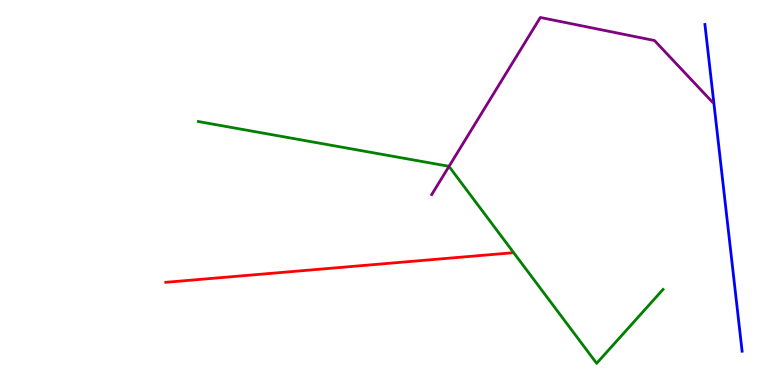[{'lines': ['blue', 'red'], 'intersections': []}, {'lines': ['green', 'red'], 'intersections': []}, {'lines': ['purple', 'red'], 'intersections': []}, {'lines': ['blue', 'green'], 'intersections': []}, {'lines': ['blue', 'purple'], 'intersections': []}, {'lines': ['green', 'purple'], 'intersections': [{'x': 5.79, 'y': 5.68}]}]